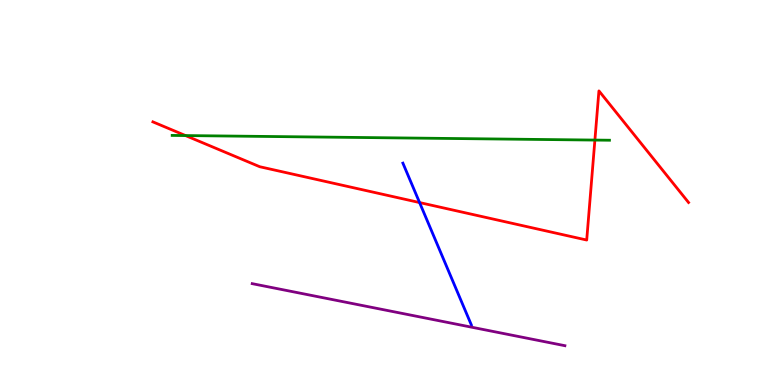[{'lines': ['blue', 'red'], 'intersections': [{'x': 5.41, 'y': 4.74}]}, {'lines': ['green', 'red'], 'intersections': [{'x': 2.39, 'y': 6.48}, {'x': 7.68, 'y': 6.36}]}, {'lines': ['purple', 'red'], 'intersections': []}, {'lines': ['blue', 'green'], 'intersections': []}, {'lines': ['blue', 'purple'], 'intersections': []}, {'lines': ['green', 'purple'], 'intersections': []}]